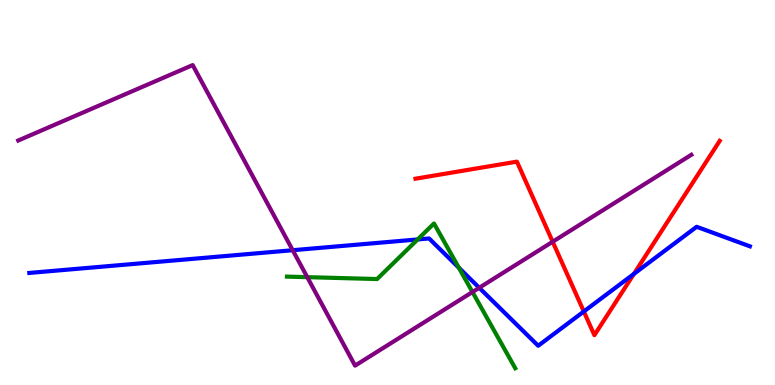[{'lines': ['blue', 'red'], 'intersections': [{'x': 7.53, 'y': 1.91}, {'x': 8.18, 'y': 2.89}]}, {'lines': ['green', 'red'], 'intersections': []}, {'lines': ['purple', 'red'], 'intersections': [{'x': 7.13, 'y': 3.72}]}, {'lines': ['blue', 'green'], 'intersections': [{'x': 5.39, 'y': 3.78}, {'x': 5.92, 'y': 3.05}]}, {'lines': ['blue', 'purple'], 'intersections': [{'x': 3.78, 'y': 3.5}, {'x': 6.18, 'y': 2.53}]}, {'lines': ['green', 'purple'], 'intersections': [{'x': 3.96, 'y': 2.8}, {'x': 6.1, 'y': 2.42}]}]